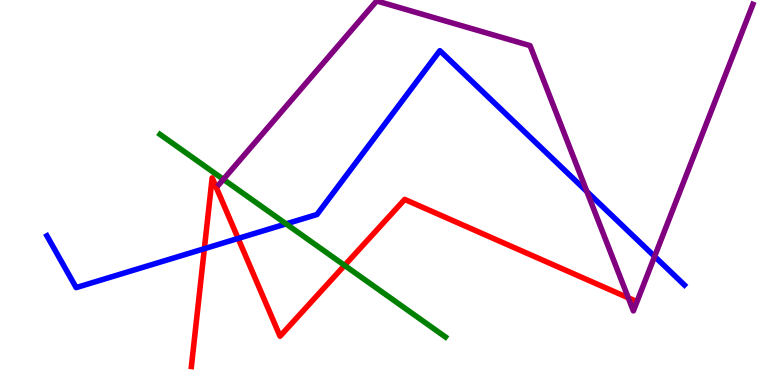[{'lines': ['blue', 'red'], 'intersections': [{'x': 2.64, 'y': 3.54}, {'x': 3.07, 'y': 3.81}]}, {'lines': ['green', 'red'], 'intersections': [{'x': 4.45, 'y': 3.11}]}, {'lines': ['purple', 'red'], 'intersections': [{'x': 8.11, 'y': 2.26}]}, {'lines': ['blue', 'green'], 'intersections': [{'x': 3.69, 'y': 4.18}]}, {'lines': ['blue', 'purple'], 'intersections': [{'x': 7.57, 'y': 5.02}, {'x': 8.45, 'y': 3.34}]}, {'lines': ['green', 'purple'], 'intersections': [{'x': 2.88, 'y': 5.34}]}]